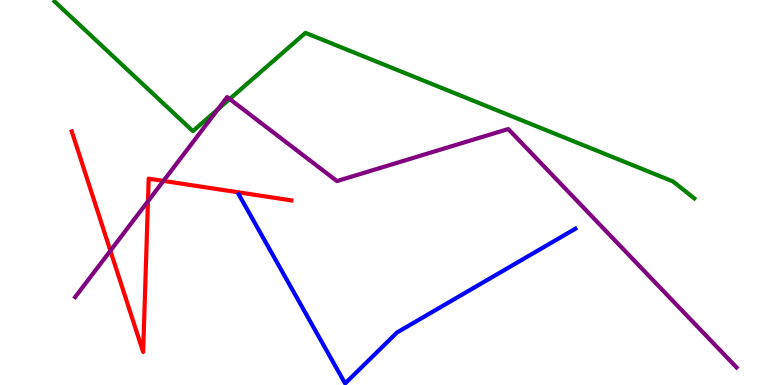[{'lines': ['blue', 'red'], 'intersections': []}, {'lines': ['green', 'red'], 'intersections': []}, {'lines': ['purple', 'red'], 'intersections': [{'x': 1.42, 'y': 3.49}, {'x': 1.91, 'y': 4.77}, {'x': 2.11, 'y': 5.3}]}, {'lines': ['blue', 'green'], 'intersections': []}, {'lines': ['blue', 'purple'], 'intersections': []}, {'lines': ['green', 'purple'], 'intersections': [{'x': 2.81, 'y': 7.16}, {'x': 2.96, 'y': 7.43}]}]